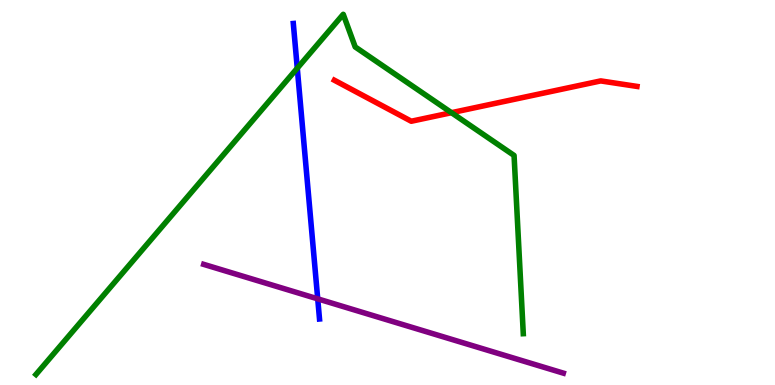[{'lines': ['blue', 'red'], 'intersections': []}, {'lines': ['green', 'red'], 'intersections': [{'x': 5.83, 'y': 7.07}]}, {'lines': ['purple', 'red'], 'intersections': []}, {'lines': ['blue', 'green'], 'intersections': [{'x': 3.84, 'y': 8.23}]}, {'lines': ['blue', 'purple'], 'intersections': [{'x': 4.1, 'y': 2.24}]}, {'lines': ['green', 'purple'], 'intersections': []}]